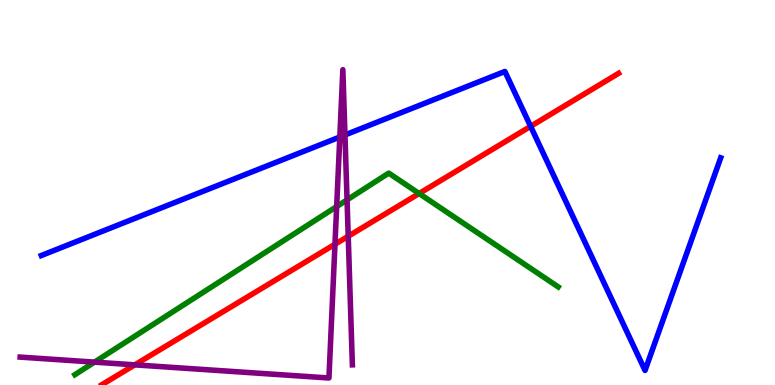[{'lines': ['blue', 'red'], 'intersections': [{'x': 6.85, 'y': 6.72}]}, {'lines': ['green', 'red'], 'intersections': [{'x': 5.41, 'y': 4.97}]}, {'lines': ['purple', 'red'], 'intersections': [{'x': 1.74, 'y': 0.523}, {'x': 4.32, 'y': 3.66}, {'x': 4.49, 'y': 3.86}]}, {'lines': ['blue', 'green'], 'intersections': []}, {'lines': ['blue', 'purple'], 'intersections': [{'x': 4.38, 'y': 6.44}, {'x': 4.45, 'y': 6.49}]}, {'lines': ['green', 'purple'], 'intersections': [{'x': 1.22, 'y': 0.594}, {'x': 4.34, 'y': 4.63}, {'x': 4.48, 'y': 4.81}]}]